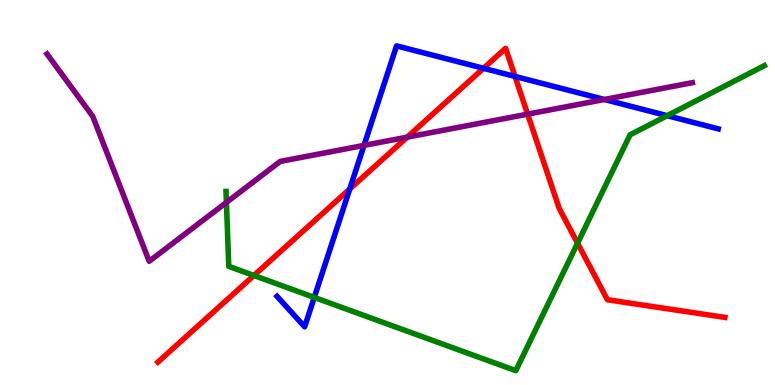[{'lines': ['blue', 'red'], 'intersections': [{'x': 4.51, 'y': 5.09}, {'x': 6.24, 'y': 8.23}, {'x': 6.65, 'y': 8.01}]}, {'lines': ['green', 'red'], 'intersections': [{'x': 3.28, 'y': 2.84}, {'x': 7.45, 'y': 3.68}]}, {'lines': ['purple', 'red'], 'intersections': [{'x': 5.25, 'y': 6.44}, {'x': 6.81, 'y': 7.04}]}, {'lines': ['blue', 'green'], 'intersections': [{'x': 4.06, 'y': 2.27}, {'x': 8.61, 'y': 7.0}]}, {'lines': ['blue', 'purple'], 'intersections': [{'x': 4.7, 'y': 6.22}, {'x': 7.8, 'y': 7.42}]}, {'lines': ['green', 'purple'], 'intersections': [{'x': 2.92, 'y': 4.74}]}]